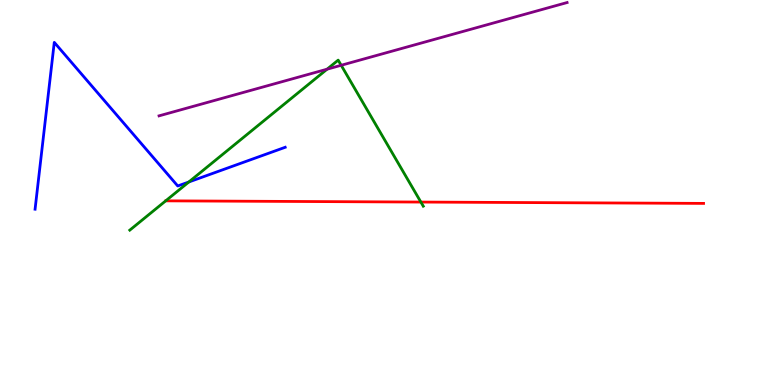[{'lines': ['blue', 'red'], 'intersections': []}, {'lines': ['green', 'red'], 'intersections': [{'x': 5.43, 'y': 4.75}]}, {'lines': ['purple', 'red'], 'intersections': []}, {'lines': ['blue', 'green'], 'intersections': [{'x': 2.44, 'y': 5.27}]}, {'lines': ['blue', 'purple'], 'intersections': []}, {'lines': ['green', 'purple'], 'intersections': [{'x': 4.22, 'y': 8.2}, {'x': 4.4, 'y': 8.3}]}]